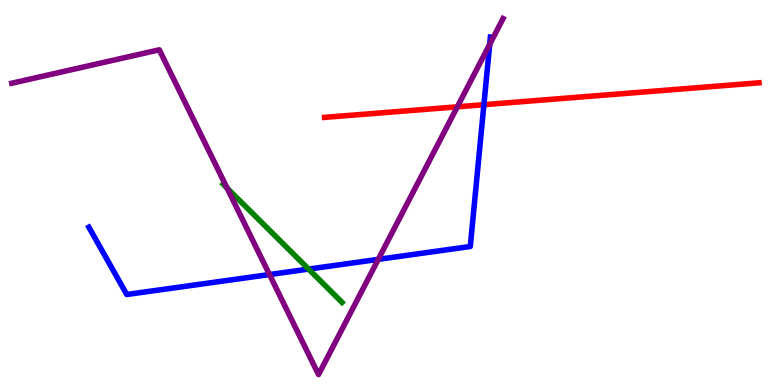[{'lines': ['blue', 'red'], 'intersections': [{'x': 6.24, 'y': 7.28}]}, {'lines': ['green', 'red'], 'intersections': []}, {'lines': ['purple', 'red'], 'intersections': [{'x': 5.9, 'y': 7.23}]}, {'lines': ['blue', 'green'], 'intersections': [{'x': 3.98, 'y': 3.01}]}, {'lines': ['blue', 'purple'], 'intersections': [{'x': 3.48, 'y': 2.87}, {'x': 4.88, 'y': 3.26}, {'x': 6.32, 'y': 8.85}]}, {'lines': ['green', 'purple'], 'intersections': [{'x': 2.93, 'y': 5.11}]}]